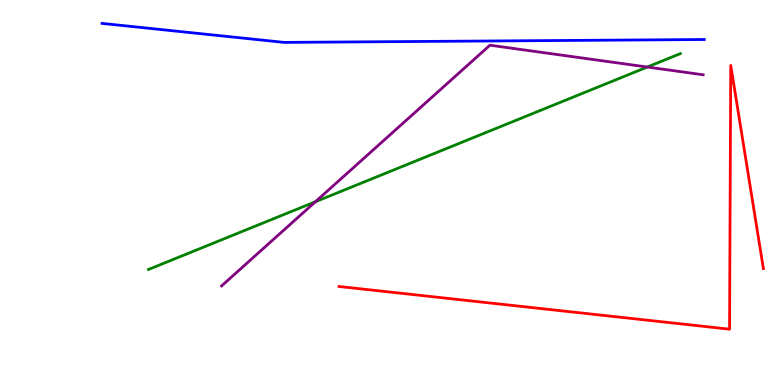[{'lines': ['blue', 'red'], 'intersections': []}, {'lines': ['green', 'red'], 'intersections': []}, {'lines': ['purple', 'red'], 'intersections': []}, {'lines': ['blue', 'green'], 'intersections': []}, {'lines': ['blue', 'purple'], 'intersections': []}, {'lines': ['green', 'purple'], 'intersections': [{'x': 4.07, 'y': 4.76}, {'x': 8.35, 'y': 8.26}]}]